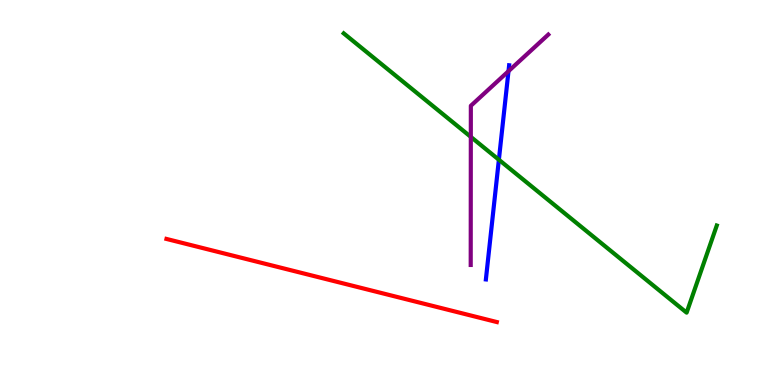[{'lines': ['blue', 'red'], 'intersections': []}, {'lines': ['green', 'red'], 'intersections': []}, {'lines': ['purple', 'red'], 'intersections': []}, {'lines': ['blue', 'green'], 'intersections': [{'x': 6.44, 'y': 5.85}]}, {'lines': ['blue', 'purple'], 'intersections': [{'x': 6.56, 'y': 8.15}]}, {'lines': ['green', 'purple'], 'intersections': [{'x': 6.08, 'y': 6.44}]}]